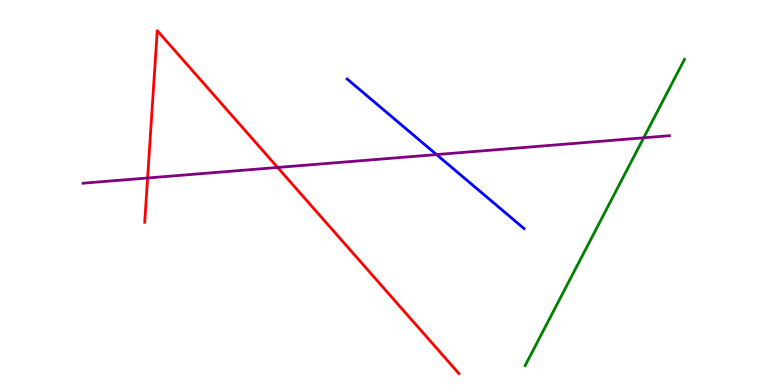[{'lines': ['blue', 'red'], 'intersections': []}, {'lines': ['green', 'red'], 'intersections': []}, {'lines': ['purple', 'red'], 'intersections': [{'x': 1.9, 'y': 5.38}, {'x': 3.58, 'y': 5.65}]}, {'lines': ['blue', 'green'], 'intersections': []}, {'lines': ['blue', 'purple'], 'intersections': [{'x': 5.63, 'y': 5.99}]}, {'lines': ['green', 'purple'], 'intersections': [{'x': 8.31, 'y': 6.42}]}]